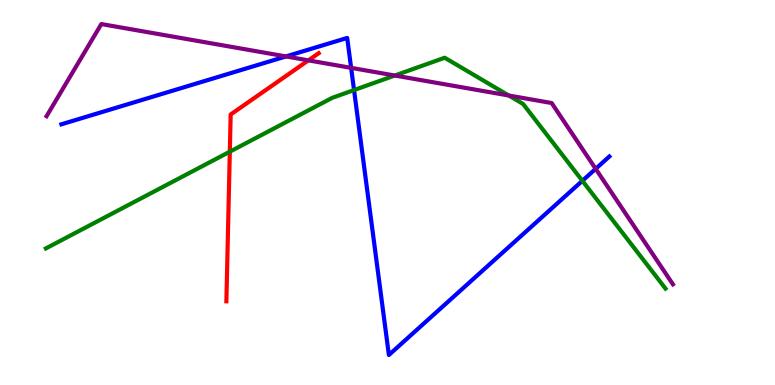[{'lines': ['blue', 'red'], 'intersections': []}, {'lines': ['green', 'red'], 'intersections': [{'x': 2.97, 'y': 6.06}]}, {'lines': ['purple', 'red'], 'intersections': [{'x': 3.98, 'y': 8.43}]}, {'lines': ['blue', 'green'], 'intersections': [{'x': 4.57, 'y': 7.66}, {'x': 7.51, 'y': 5.3}]}, {'lines': ['blue', 'purple'], 'intersections': [{'x': 3.69, 'y': 8.53}, {'x': 4.53, 'y': 8.24}, {'x': 7.69, 'y': 5.62}]}, {'lines': ['green', 'purple'], 'intersections': [{'x': 5.09, 'y': 8.04}, {'x': 6.56, 'y': 7.52}]}]